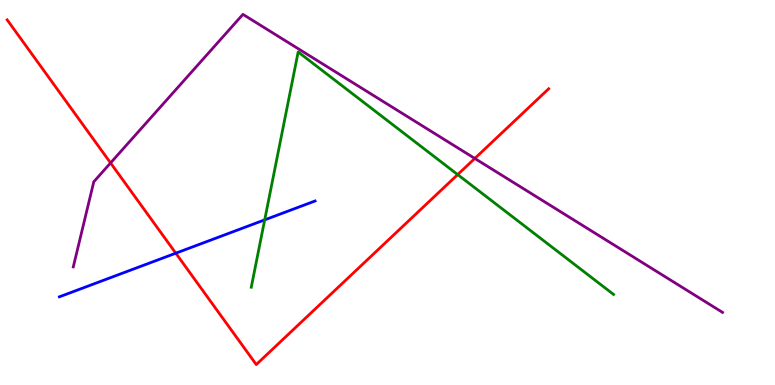[{'lines': ['blue', 'red'], 'intersections': [{'x': 2.27, 'y': 3.42}]}, {'lines': ['green', 'red'], 'intersections': [{'x': 5.91, 'y': 5.46}]}, {'lines': ['purple', 'red'], 'intersections': [{'x': 1.43, 'y': 5.77}, {'x': 6.13, 'y': 5.88}]}, {'lines': ['blue', 'green'], 'intersections': [{'x': 3.42, 'y': 4.29}]}, {'lines': ['blue', 'purple'], 'intersections': []}, {'lines': ['green', 'purple'], 'intersections': []}]